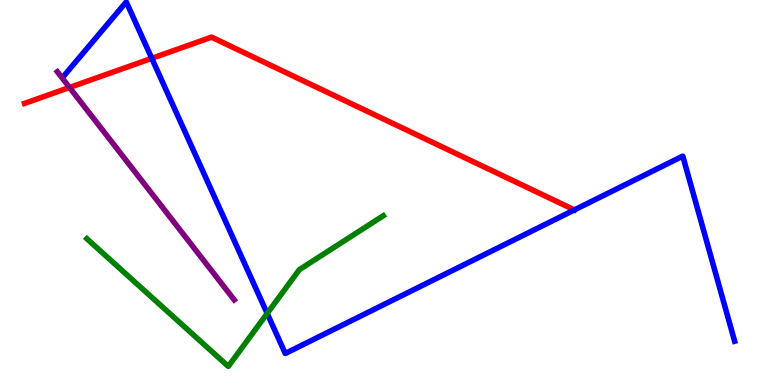[{'lines': ['blue', 'red'], 'intersections': [{'x': 1.96, 'y': 8.49}]}, {'lines': ['green', 'red'], 'intersections': []}, {'lines': ['purple', 'red'], 'intersections': [{'x': 0.897, 'y': 7.73}]}, {'lines': ['blue', 'green'], 'intersections': [{'x': 3.45, 'y': 1.86}]}, {'lines': ['blue', 'purple'], 'intersections': []}, {'lines': ['green', 'purple'], 'intersections': []}]